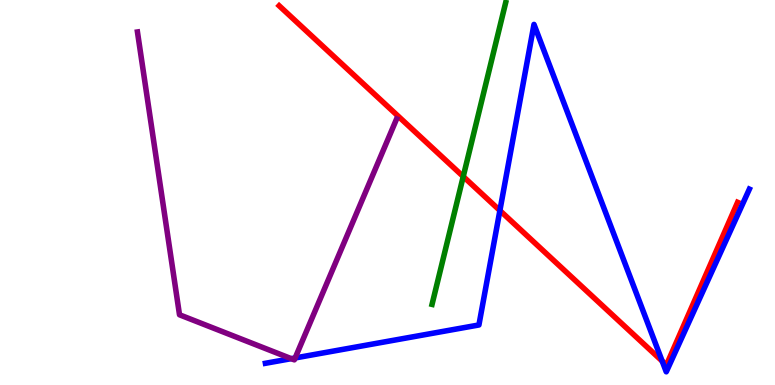[{'lines': ['blue', 'red'], 'intersections': [{'x': 6.45, 'y': 4.53}, {'x': 8.54, 'y': 0.622}]}, {'lines': ['green', 'red'], 'intersections': [{'x': 5.98, 'y': 5.41}]}, {'lines': ['purple', 'red'], 'intersections': []}, {'lines': ['blue', 'green'], 'intersections': []}, {'lines': ['blue', 'purple'], 'intersections': [{'x': 3.76, 'y': 0.684}, {'x': 3.81, 'y': 0.702}]}, {'lines': ['green', 'purple'], 'intersections': []}]